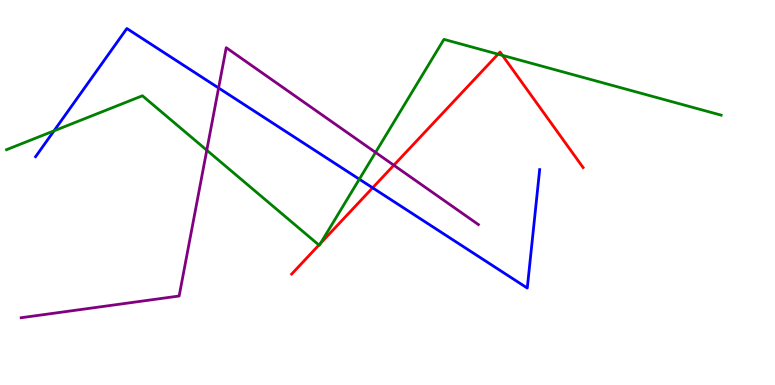[{'lines': ['blue', 'red'], 'intersections': [{'x': 4.81, 'y': 5.12}]}, {'lines': ['green', 'red'], 'intersections': [{'x': 4.12, 'y': 3.64}, {'x': 4.14, 'y': 3.68}, {'x': 6.43, 'y': 8.59}, {'x': 6.48, 'y': 8.56}]}, {'lines': ['purple', 'red'], 'intersections': [{'x': 5.08, 'y': 5.71}]}, {'lines': ['blue', 'green'], 'intersections': [{'x': 0.697, 'y': 6.6}, {'x': 4.64, 'y': 5.35}]}, {'lines': ['blue', 'purple'], 'intersections': [{'x': 2.82, 'y': 7.72}]}, {'lines': ['green', 'purple'], 'intersections': [{'x': 2.67, 'y': 6.1}, {'x': 4.85, 'y': 6.04}]}]